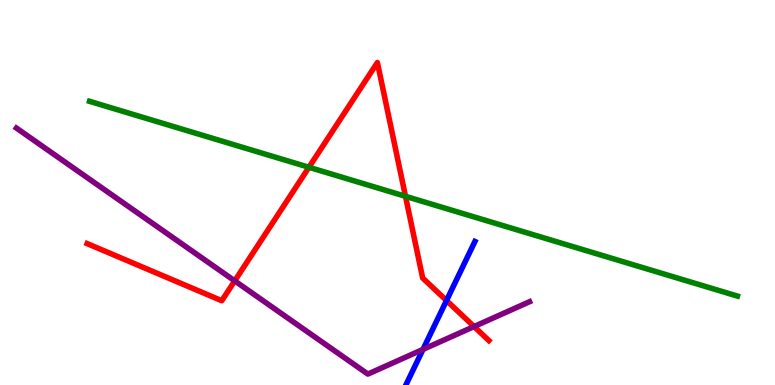[{'lines': ['blue', 'red'], 'intersections': [{'x': 5.76, 'y': 2.19}]}, {'lines': ['green', 'red'], 'intersections': [{'x': 3.99, 'y': 5.66}, {'x': 5.23, 'y': 4.9}]}, {'lines': ['purple', 'red'], 'intersections': [{'x': 3.03, 'y': 2.7}, {'x': 6.12, 'y': 1.52}]}, {'lines': ['blue', 'green'], 'intersections': []}, {'lines': ['blue', 'purple'], 'intersections': [{'x': 5.46, 'y': 0.925}]}, {'lines': ['green', 'purple'], 'intersections': []}]